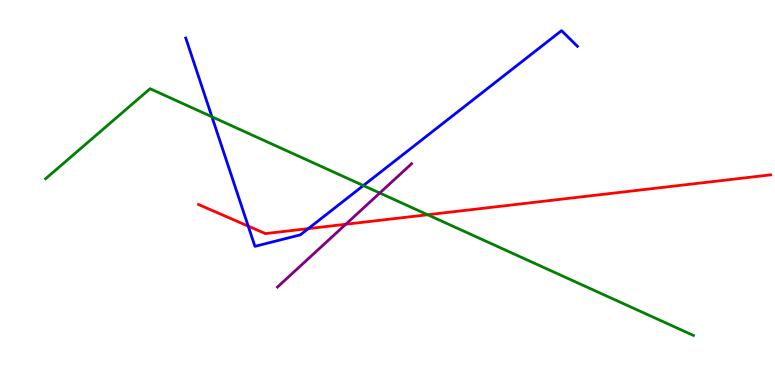[{'lines': ['blue', 'red'], 'intersections': [{'x': 3.2, 'y': 4.13}, {'x': 3.98, 'y': 4.06}]}, {'lines': ['green', 'red'], 'intersections': [{'x': 5.52, 'y': 4.42}]}, {'lines': ['purple', 'red'], 'intersections': [{'x': 4.46, 'y': 4.18}]}, {'lines': ['blue', 'green'], 'intersections': [{'x': 2.73, 'y': 6.97}, {'x': 4.69, 'y': 5.18}]}, {'lines': ['blue', 'purple'], 'intersections': []}, {'lines': ['green', 'purple'], 'intersections': [{'x': 4.9, 'y': 4.99}]}]